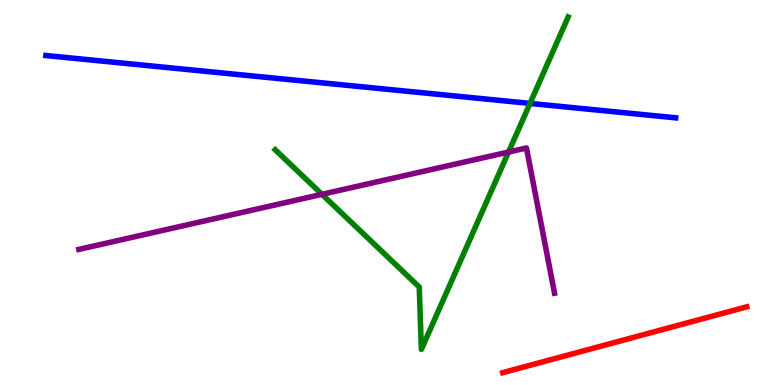[{'lines': ['blue', 'red'], 'intersections': []}, {'lines': ['green', 'red'], 'intersections': []}, {'lines': ['purple', 'red'], 'intersections': []}, {'lines': ['blue', 'green'], 'intersections': [{'x': 6.84, 'y': 7.31}]}, {'lines': ['blue', 'purple'], 'intersections': []}, {'lines': ['green', 'purple'], 'intersections': [{'x': 4.15, 'y': 4.95}, {'x': 6.56, 'y': 6.05}]}]